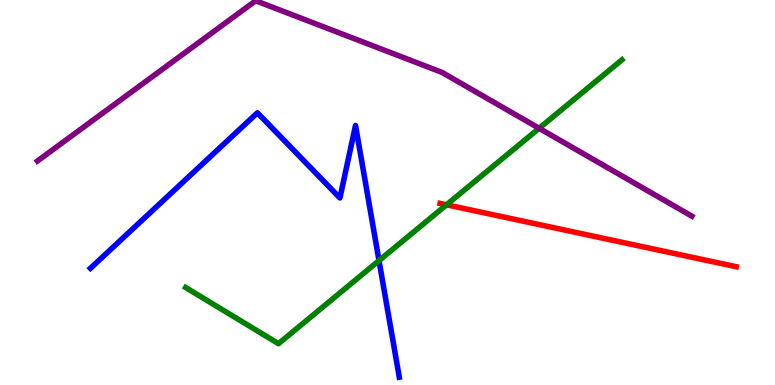[{'lines': ['blue', 'red'], 'intersections': []}, {'lines': ['green', 'red'], 'intersections': [{'x': 5.76, 'y': 4.68}]}, {'lines': ['purple', 'red'], 'intersections': []}, {'lines': ['blue', 'green'], 'intersections': [{'x': 4.89, 'y': 3.23}]}, {'lines': ['blue', 'purple'], 'intersections': []}, {'lines': ['green', 'purple'], 'intersections': [{'x': 6.96, 'y': 6.67}]}]